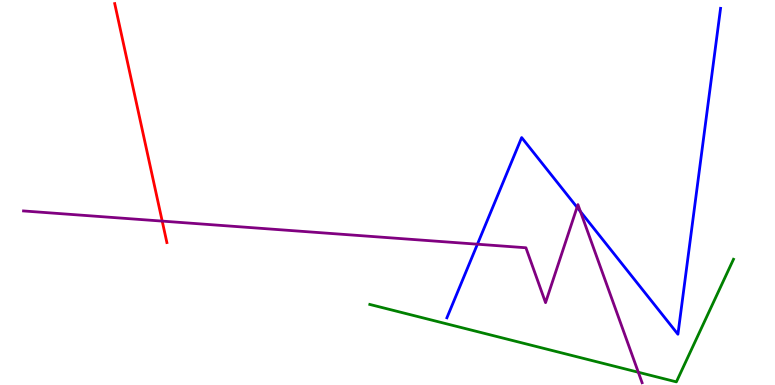[{'lines': ['blue', 'red'], 'intersections': []}, {'lines': ['green', 'red'], 'intersections': []}, {'lines': ['purple', 'red'], 'intersections': [{'x': 2.09, 'y': 4.26}]}, {'lines': ['blue', 'green'], 'intersections': []}, {'lines': ['blue', 'purple'], 'intersections': [{'x': 6.16, 'y': 3.66}, {'x': 7.45, 'y': 4.62}, {'x': 7.49, 'y': 4.51}]}, {'lines': ['green', 'purple'], 'intersections': [{'x': 8.24, 'y': 0.331}]}]